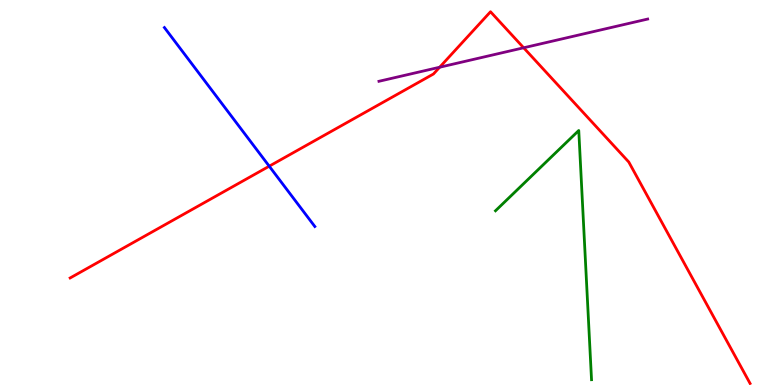[{'lines': ['blue', 'red'], 'intersections': [{'x': 3.47, 'y': 5.68}]}, {'lines': ['green', 'red'], 'intersections': []}, {'lines': ['purple', 'red'], 'intersections': [{'x': 5.67, 'y': 8.25}, {'x': 6.76, 'y': 8.76}]}, {'lines': ['blue', 'green'], 'intersections': []}, {'lines': ['blue', 'purple'], 'intersections': []}, {'lines': ['green', 'purple'], 'intersections': []}]